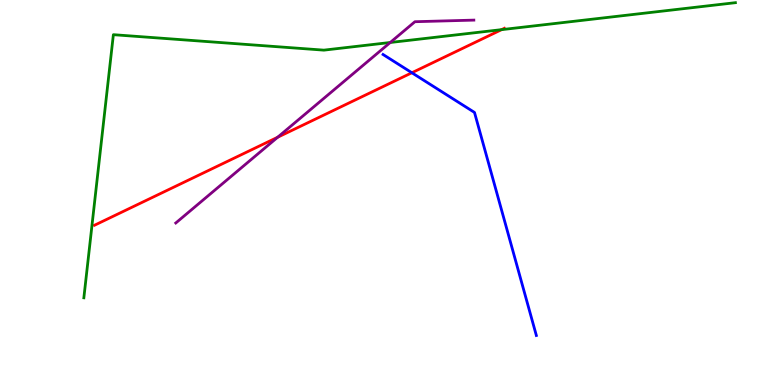[{'lines': ['blue', 'red'], 'intersections': [{'x': 5.31, 'y': 8.11}]}, {'lines': ['green', 'red'], 'intersections': [{'x': 6.47, 'y': 9.23}]}, {'lines': ['purple', 'red'], 'intersections': [{'x': 3.58, 'y': 6.44}]}, {'lines': ['blue', 'green'], 'intersections': []}, {'lines': ['blue', 'purple'], 'intersections': []}, {'lines': ['green', 'purple'], 'intersections': [{'x': 5.04, 'y': 8.9}]}]